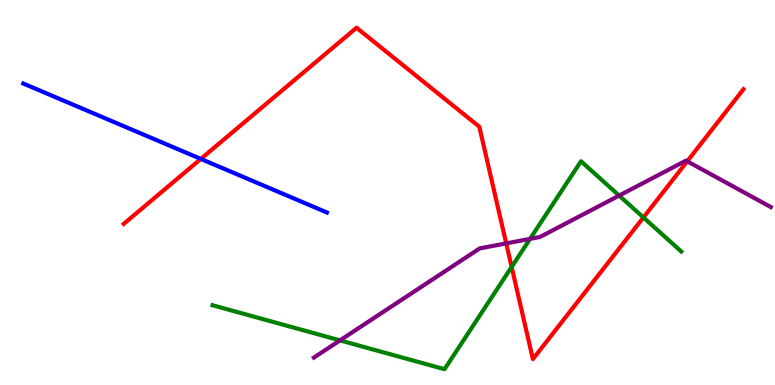[{'lines': ['blue', 'red'], 'intersections': [{'x': 2.59, 'y': 5.87}]}, {'lines': ['green', 'red'], 'intersections': [{'x': 6.6, 'y': 3.07}, {'x': 8.3, 'y': 4.35}]}, {'lines': ['purple', 'red'], 'intersections': [{'x': 6.53, 'y': 3.68}, {'x': 8.87, 'y': 5.81}]}, {'lines': ['blue', 'green'], 'intersections': []}, {'lines': ['blue', 'purple'], 'intersections': []}, {'lines': ['green', 'purple'], 'intersections': [{'x': 4.39, 'y': 1.16}, {'x': 6.84, 'y': 3.8}, {'x': 7.99, 'y': 4.92}]}]